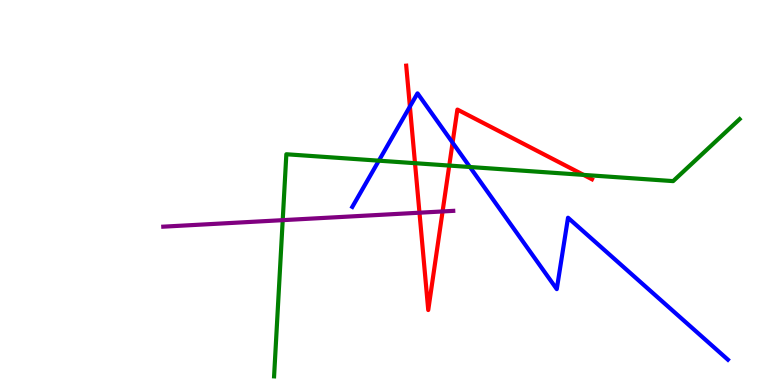[{'lines': ['blue', 'red'], 'intersections': [{'x': 5.29, 'y': 7.23}, {'x': 5.84, 'y': 6.29}]}, {'lines': ['green', 'red'], 'intersections': [{'x': 5.35, 'y': 5.76}, {'x': 5.8, 'y': 5.7}, {'x': 7.53, 'y': 5.46}]}, {'lines': ['purple', 'red'], 'intersections': [{'x': 5.41, 'y': 4.48}, {'x': 5.71, 'y': 4.51}]}, {'lines': ['blue', 'green'], 'intersections': [{'x': 4.89, 'y': 5.83}, {'x': 6.06, 'y': 5.66}]}, {'lines': ['blue', 'purple'], 'intersections': []}, {'lines': ['green', 'purple'], 'intersections': [{'x': 3.65, 'y': 4.28}]}]